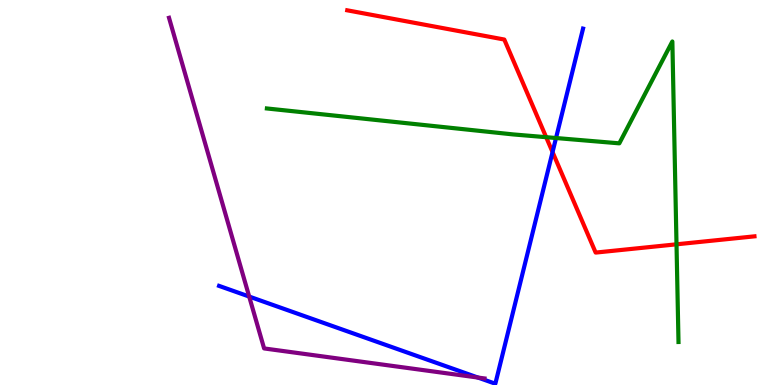[{'lines': ['blue', 'red'], 'intersections': [{'x': 7.13, 'y': 6.05}]}, {'lines': ['green', 'red'], 'intersections': [{'x': 7.05, 'y': 6.44}, {'x': 8.73, 'y': 3.65}]}, {'lines': ['purple', 'red'], 'intersections': []}, {'lines': ['blue', 'green'], 'intersections': [{'x': 7.17, 'y': 6.42}]}, {'lines': ['blue', 'purple'], 'intersections': [{'x': 3.22, 'y': 2.3}, {'x': 6.17, 'y': 0.193}]}, {'lines': ['green', 'purple'], 'intersections': []}]